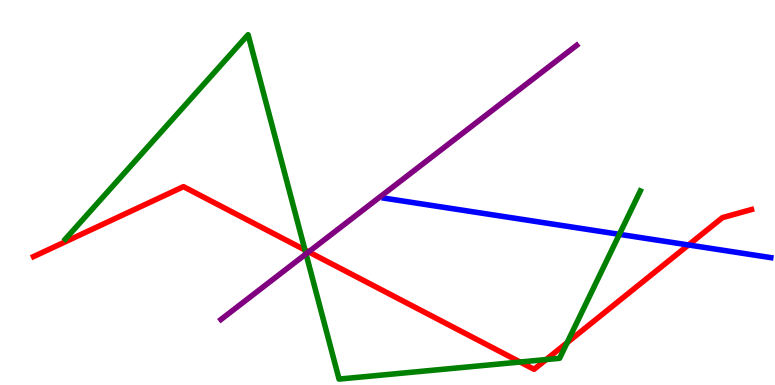[{'lines': ['blue', 'red'], 'intersections': [{'x': 8.88, 'y': 3.64}]}, {'lines': ['green', 'red'], 'intersections': [{'x': 3.93, 'y': 3.51}, {'x': 6.71, 'y': 0.597}, {'x': 7.05, 'y': 0.661}, {'x': 7.32, 'y': 1.1}]}, {'lines': ['purple', 'red'], 'intersections': [{'x': 3.98, 'y': 3.46}]}, {'lines': ['blue', 'green'], 'intersections': [{'x': 7.99, 'y': 3.91}]}, {'lines': ['blue', 'purple'], 'intersections': []}, {'lines': ['green', 'purple'], 'intersections': [{'x': 3.95, 'y': 3.4}]}]